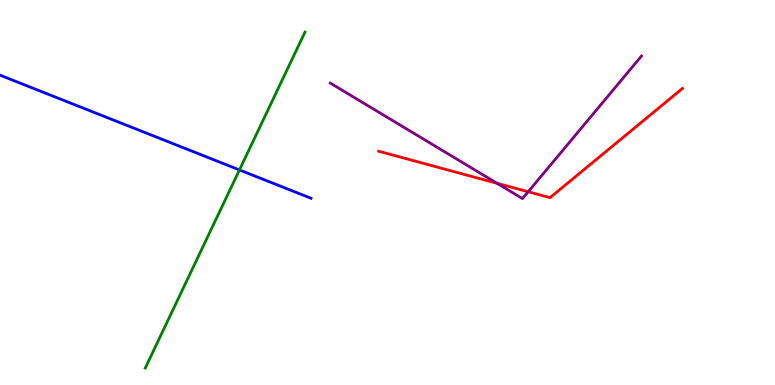[{'lines': ['blue', 'red'], 'intersections': []}, {'lines': ['green', 'red'], 'intersections': []}, {'lines': ['purple', 'red'], 'intersections': [{'x': 6.41, 'y': 5.24}, {'x': 6.82, 'y': 5.02}]}, {'lines': ['blue', 'green'], 'intersections': [{'x': 3.09, 'y': 5.59}]}, {'lines': ['blue', 'purple'], 'intersections': []}, {'lines': ['green', 'purple'], 'intersections': []}]